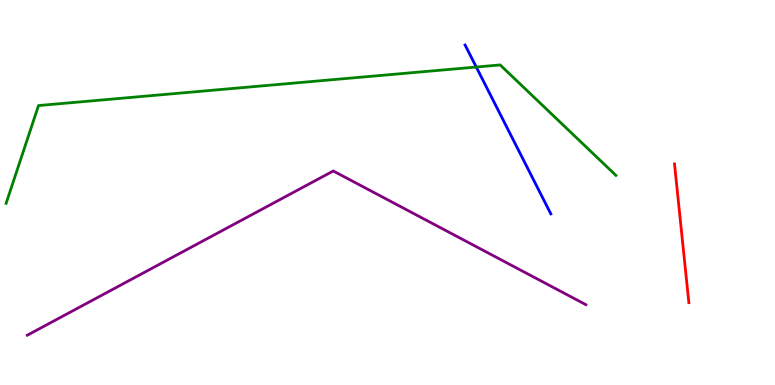[{'lines': ['blue', 'red'], 'intersections': []}, {'lines': ['green', 'red'], 'intersections': []}, {'lines': ['purple', 'red'], 'intersections': []}, {'lines': ['blue', 'green'], 'intersections': [{'x': 6.15, 'y': 8.26}]}, {'lines': ['blue', 'purple'], 'intersections': []}, {'lines': ['green', 'purple'], 'intersections': []}]